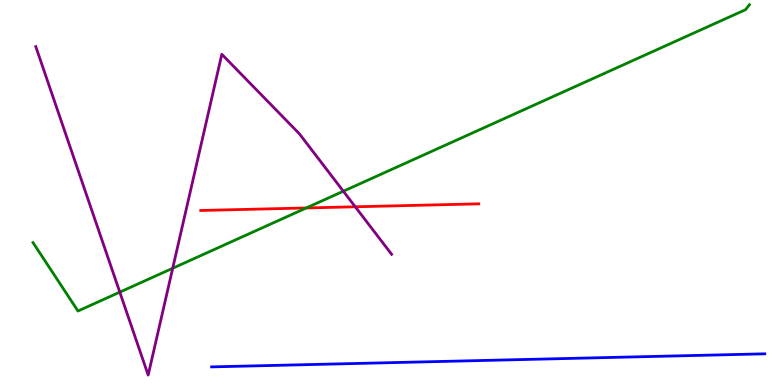[{'lines': ['blue', 'red'], 'intersections': []}, {'lines': ['green', 'red'], 'intersections': [{'x': 3.95, 'y': 4.6}]}, {'lines': ['purple', 'red'], 'intersections': [{'x': 4.58, 'y': 4.63}]}, {'lines': ['blue', 'green'], 'intersections': []}, {'lines': ['blue', 'purple'], 'intersections': []}, {'lines': ['green', 'purple'], 'intersections': [{'x': 1.55, 'y': 2.41}, {'x': 2.23, 'y': 3.03}, {'x': 4.43, 'y': 5.03}]}]